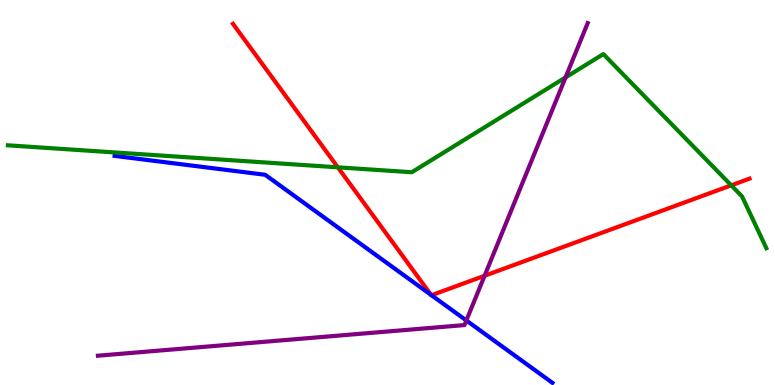[{'lines': ['blue', 'red'], 'intersections': [{'x': 5.56, 'y': 2.34}, {'x': 5.57, 'y': 2.33}]}, {'lines': ['green', 'red'], 'intersections': [{'x': 4.36, 'y': 5.65}, {'x': 9.44, 'y': 5.19}]}, {'lines': ['purple', 'red'], 'intersections': [{'x': 6.25, 'y': 2.84}]}, {'lines': ['blue', 'green'], 'intersections': []}, {'lines': ['blue', 'purple'], 'intersections': [{'x': 6.02, 'y': 1.68}]}, {'lines': ['green', 'purple'], 'intersections': [{'x': 7.3, 'y': 7.99}]}]